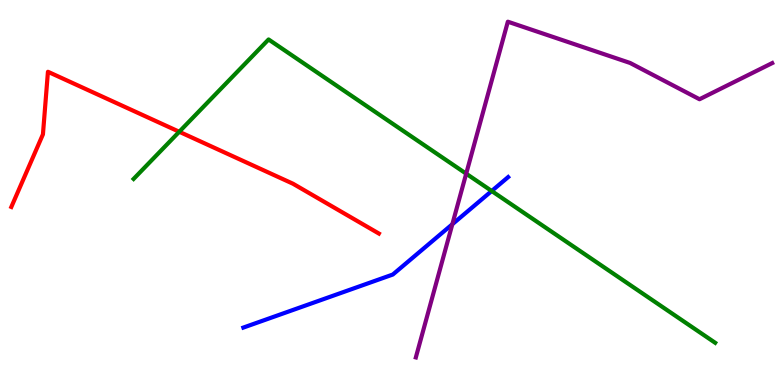[{'lines': ['blue', 'red'], 'intersections': []}, {'lines': ['green', 'red'], 'intersections': [{'x': 2.31, 'y': 6.58}]}, {'lines': ['purple', 'red'], 'intersections': []}, {'lines': ['blue', 'green'], 'intersections': [{'x': 6.34, 'y': 5.04}]}, {'lines': ['blue', 'purple'], 'intersections': [{'x': 5.84, 'y': 4.18}]}, {'lines': ['green', 'purple'], 'intersections': [{'x': 6.02, 'y': 5.49}]}]